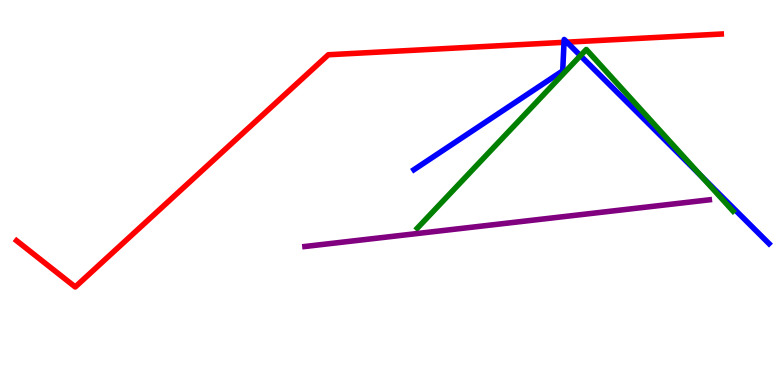[{'lines': ['blue', 'red'], 'intersections': [{'x': 7.28, 'y': 8.9}, {'x': 7.31, 'y': 8.9}]}, {'lines': ['green', 'red'], 'intersections': []}, {'lines': ['purple', 'red'], 'intersections': []}, {'lines': ['blue', 'green'], 'intersections': [{'x': 7.49, 'y': 8.55}, {'x': 9.05, 'y': 5.42}]}, {'lines': ['blue', 'purple'], 'intersections': []}, {'lines': ['green', 'purple'], 'intersections': []}]